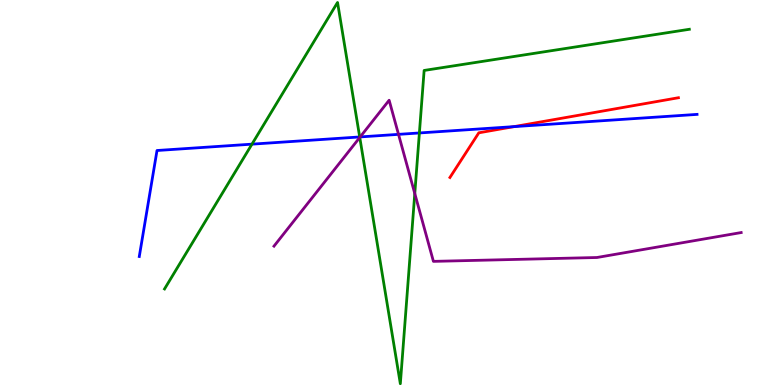[{'lines': ['blue', 'red'], 'intersections': [{'x': 6.63, 'y': 6.71}]}, {'lines': ['green', 'red'], 'intersections': []}, {'lines': ['purple', 'red'], 'intersections': []}, {'lines': ['blue', 'green'], 'intersections': [{'x': 3.25, 'y': 6.26}, {'x': 4.64, 'y': 6.44}, {'x': 5.41, 'y': 6.55}]}, {'lines': ['blue', 'purple'], 'intersections': [{'x': 4.65, 'y': 6.44}, {'x': 5.14, 'y': 6.51}]}, {'lines': ['green', 'purple'], 'intersections': [{'x': 4.64, 'y': 6.43}, {'x': 5.35, 'y': 4.97}]}]